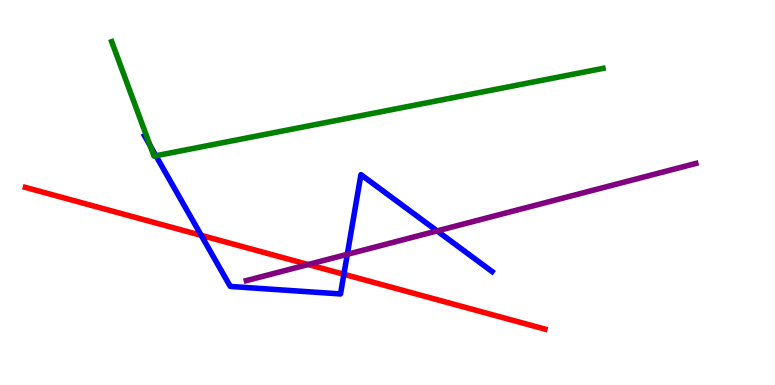[{'lines': ['blue', 'red'], 'intersections': [{'x': 2.6, 'y': 3.89}, {'x': 4.44, 'y': 2.88}]}, {'lines': ['green', 'red'], 'intersections': []}, {'lines': ['purple', 'red'], 'intersections': [{'x': 3.98, 'y': 3.13}]}, {'lines': ['blue', 'green'], 'intersections': [{'x': 1.94, 'y': 6.22}, {'x': 2.01, 'y': 5.95}]}, {'lines': ['blue', 'purple'], 'intersections': [{'x': 4.48, 'y': 3.39}, {'x': 5.64, 'y': 4.0}]}, {'lines': ['green', 'purple'], 'intersections': []}]